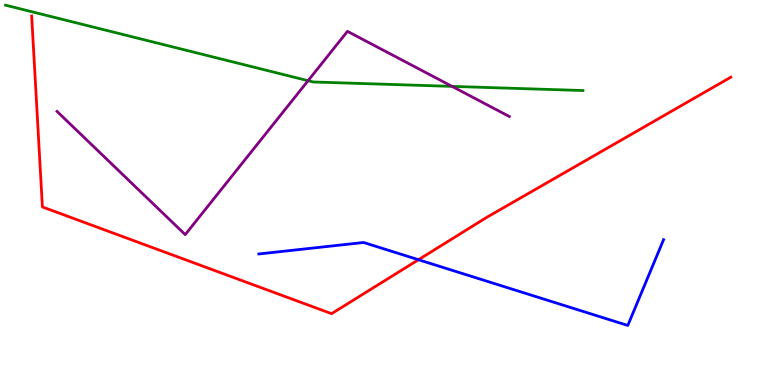[{'lines': ['blue', 'red'], 'intersections': [{'x': 5.4, 'y': 3.25}]}, {'lines': ['green', 'red'], 'intersections': []}, {'lines': ['purple', 'red'], 'intersections': []}, {'lines': ['blue', 'green'], 'intersections': []}, {'lines': ['blue', 'purple'], 'intersections': []}, {'lines': ['green', 'purple'], 'intersections': [{'x': 3.98, 'y': 7.9}, {'x': 5.83, 'y': 7.76}]}]